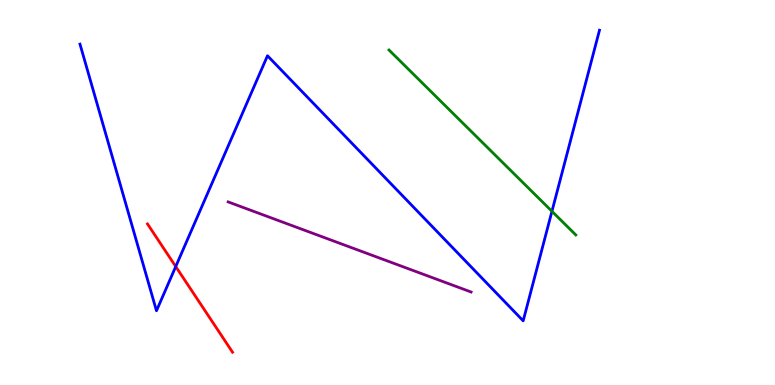[{'lines': ['blue', 'red'], 'intersections': [{'x': 2.27, 'y': 3.08}]}, {'lines': ['green', 'red'], 'intersections': []}, {'lines': ['purple', 'red'], 'intersections': []}, {'lines': ['blue', 'green'], 'intersections': [{'x': 7.12, 'y': 4.51}]}, {'lines': ['blue', 'purple'], 'intersections': []}, {'lines': ['green', 'purple'], 'intersections': []}]